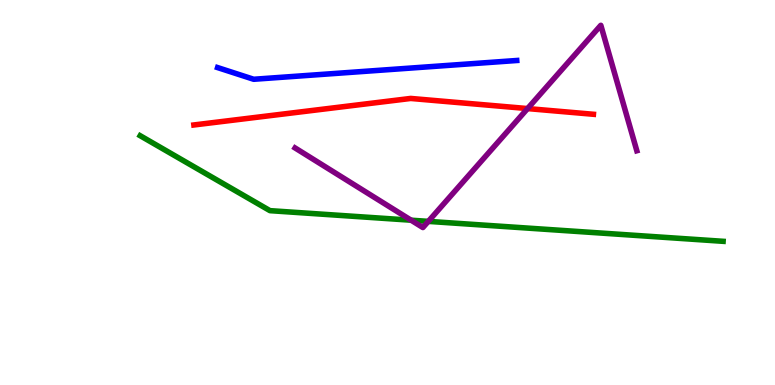[{'lines': ['blue', 'red'], 'intersections': []}, {'lines': ['green', 'red'], 'intersections': []}, {'lines': ['purple', 'red'], 'intersections': [{'x': 6.81, 'y': 7.18}]}, {'lines': ['blue', 'green'], 'intersections': []}, {'lines': ['blue', 'purple'], 'intersections': []}, {'lines': ['green', 'purple'], 'intersections': [{'x': 5.3, 'y': 4.28}, {'x': 5.53, 'y': 4.25}]}]